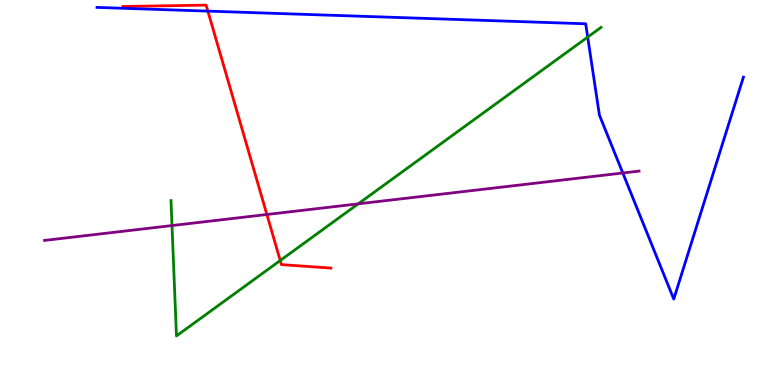[{'lines': ['blue', 'red'], 'intersections': [{'x': 2.68, 'y': 9.71}]}, {'lines': ['green', 'red'], 'intersections': [{'x': 3.62, 'y': 3.23}]}, {'lines': ['purple', 'red'], 'intersections': [{'x': 3.44, 'y': 4.43}]}, {'lines': ['blue', 'green'], 'intersections': [{'x': 7.58, 'y': 9.04}]}, {'lines': ['blue', 'purple'], 'intersections': [{'x': 8.04, 'y': 5.51}]}, {'lines': ['green', 'purple'], 'intersections': [{'x': 2.22, 'y': 4.14}, {'x': 4.62, 'y': 4.71}]}]